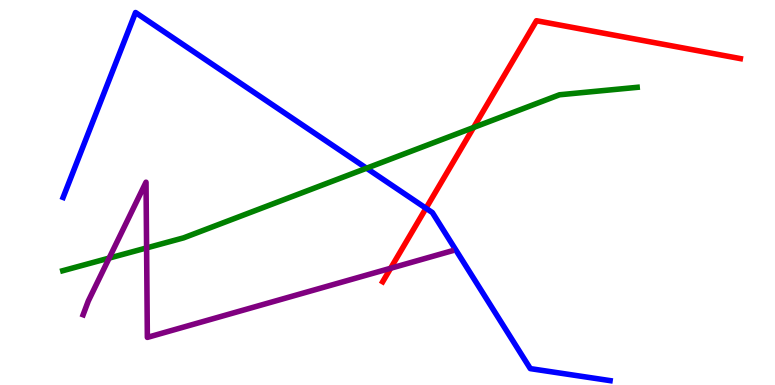[{'lines': ['blue', 'red'], 'intersections': [{'x': 5.5, 'y': 4.59}]}, {'lines': ['green', 'red'], 'intersections': [{'x': 6.11, 'y': 6.69}]}, {'lines': ['purple', 'red'], 'intersections': [{'x': 5.04, 'y': 3.03}]}, {'lines': ['blue', 'green'], 'intersections': [{'x': 4.73, 'y': 5.63}]}, {'lines': ['blue', 'purple'], 'intersections': []}, {'lines': ['green', 'purple'], 'intersections': [{'x': 1.41, 'y': 3.3}, {'x': 1.89, 'y': 3.56}]}]